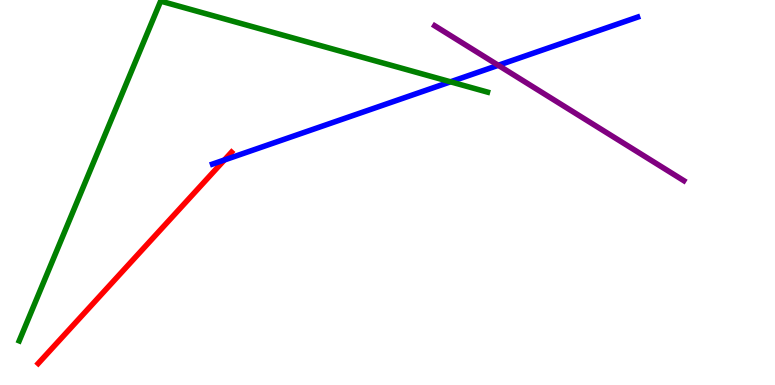[{'lines': ['blue', 'red'], 'intersections': [{'x': 2.89, 'y': 5.84}]}, {'lines': ['green', 'red'], 'intersections': []}, {'lines': ['purple', 'red'], 'intersections': []}, {'lines': ['blue', 'green'], 'intersections': [{'x': 5.81, 'y': 7.88}]}, {'lines': ['blue', 'purple'], 'intersections': [{'x': 6.43, 'y': 8.3}]}, {'lines': ['green', 'purple'], 'intersections': []}]